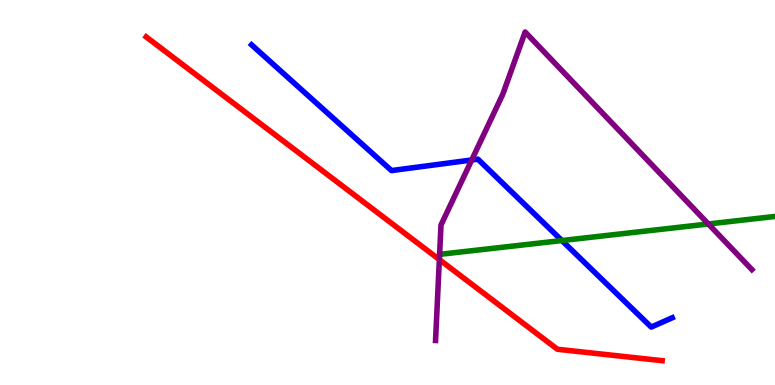[{'lines': ['blue', 'red'], 'intersections': []}, {'lines': ['green', 'red'], 'intersections': []}, {'lines': ['purple', 'red'], 'intersections': [{'x': 5.67, 'y': 3.26}]}, {'lines': ['blue', 'green'], 'intersections': [{'x': 7.25, 'y': 3.75}]}, {'lines': ['blue', 'purple'], 'intersections': [{'x': 6.09, 'y': 5.84}]}, {'lines': ['green', 'purple'], 'intersections': [{'x': 9.14, 'y': 4.18}]}]